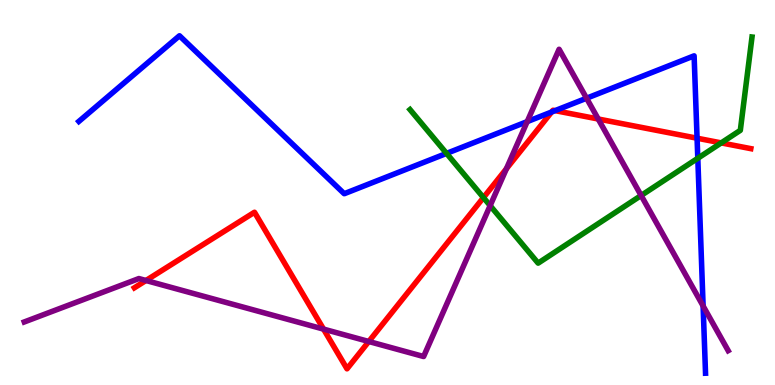[{'lines': ['blue', 'red'], 'intersections': [{'x': 7.12, 'y': 7.09}, {'x': 7.16, 'y': 7.13}, {'x': 8.99, 'y': 6.41}]}, {'lines': ['green', 'red'], 'intersections': [{'x': 6.24, 'y': 4.87}, {'x': 9.31, 'y': 6.29}]}, {'lines': ['purple', 'red'], 'intersections': [{'x': 1.88, 'y': 2.71}, {'x': 4.17, 'y': 1.45}, {'x': 4.76, 'y': 1.13}, {'x': 6.53, 'y': 5.62}, {'x': 7.72, 'y': 6.91}]}, {'lines': ['blue', 'green'], 'intersections': [{'x': 5.76, 'y': 6.02}, {'x': 9.0, 'y': 5.89}]}, {'lines': ['blue', 'purple'], 'intersections': [{'x': 6.8, 'y': 6.84}, {'x': 7.57, 'y': 7.45}, {'x': 9.07, 'y': 2.05}]}, {'lines': ['green', 'purple'], 'intersections': [{'x': 6.32, 'y': 4.66}, {'x': 8.27, 'y': 4.92}]}]